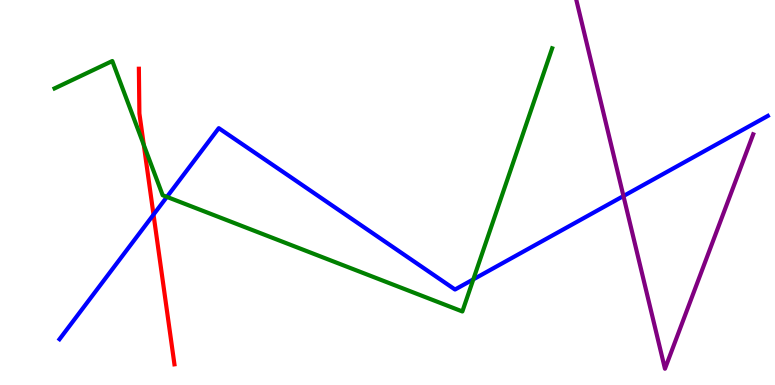[{'lines': ['blue', 'red'], 'intersections': [{'x': 1.98, 'y': 4.43}]}, {'lines': ['green', 'red'], 'intersections': [{'x': 1.86, 'y': 6.24}]}, {'lines': ['purple', 'red'], 'intersections': []}, {'lines': ['blue', 'green'], 'intersections': [{'x': 2.15, 'y': 4.89}, {'x': 6.11, 'y': 2.74}]}, {'lines': ['blue', 'purple'], 'intersections': [{'x': 8.04, 'y': 4.91}]}, {'lines': ['green', 'purple'], 'intersections': []}]